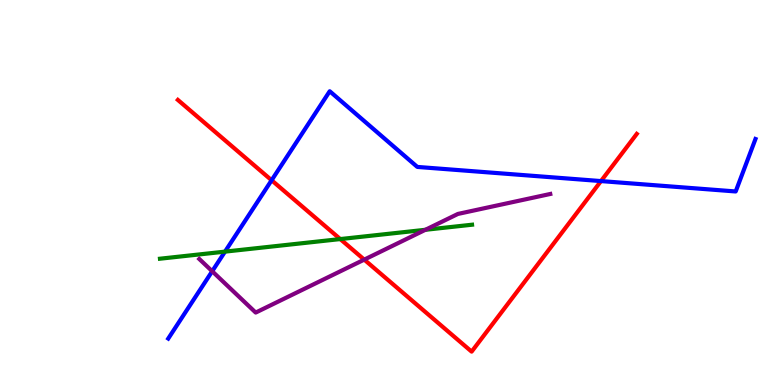[{'lines': ['blue', 'red'], 'intersections': [{'x': 3.5, 'y': 5.32}, {'x': 7.75, 'y': 5.3}]}, {'lines': ['green', 'red'], 'intersections': [{'x': 4.39, 'y': 3.79}]}, {'lines': ['purple', 'red'], 'intersections': [{'x': 4.7, 'y': 3.26}]}, {'lines': ['blue', 'green'], 'intersections': [{'x': 2.9, 'y': 3.46}]}, {'lines': ['blue', 'purple'], 'intersections': [{'x': 2.74, 'y': 2.95}]}, {'lines': ['green', 'purple'], 'intersections': [{'x': 5.49, 'y': 4.03}]}]